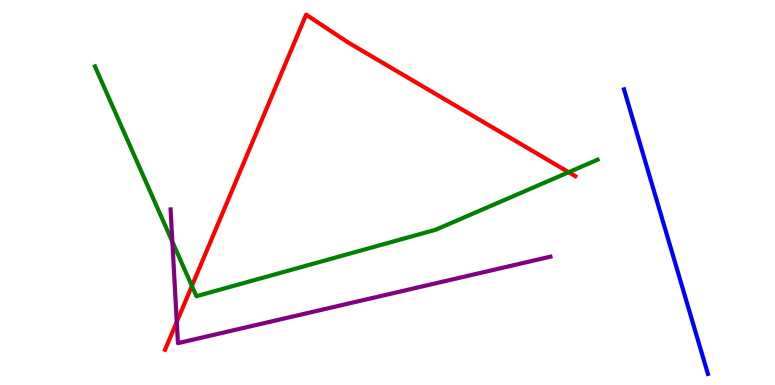[{'lines': ['blue', 'red'], 'intersections': []}, {'lines': ['green', 'red'], 'intersections': [{'x': 2.48, 'y': 2.57}, {'x': 7.34, 'y': 5.53}]}, {'lines': ['purple', 'red'], 'intersections': [{'x': 2.28, 'y': 1.64}]}, {'lines': ['blue', 'green'], 'intersections': []}, {'lines': ['blue', 'purple'], 'intersections': []}, {'lines': ['green', 'purple'], 'intersections': [{'x': 2.22, 'y': 3.72}]}]